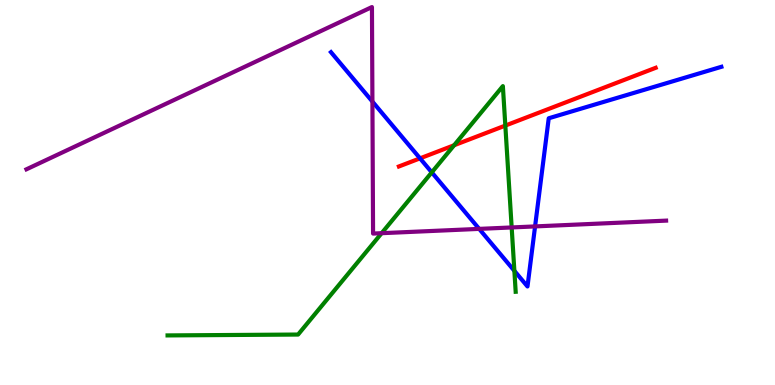[{'lines': ['blue', 'red'], 'intersections': [{'x': 5.42, 'y': 5.89}]}, {'lines': ['green', 'red'], 'intersections': [{'x': 5.86, 'y': 6.23}, {'x': 6.52, 'y': 6.74}]}, {'lines': ['purple', 'red'], 'intersections': []}, {'lines': ['blue', 'green'], 'intersections': [{'x': 5.57, 'y': 5.52}, {'x': 6.64, 'y': 2.97}]}, {'lines': ['blue', 'purple'], 'intersections': [{'x': 4.81, 'y': 7.36}, {'x': 6.18, 'y': 4.06}, {'x': 6.9, 'y': 4.12}]}, {'lines': ['green', 'purple'], 'intersections': [{'x': 4.92, 'y': 3.94}, {'x': 6.6, 'y': 4.09}]}]